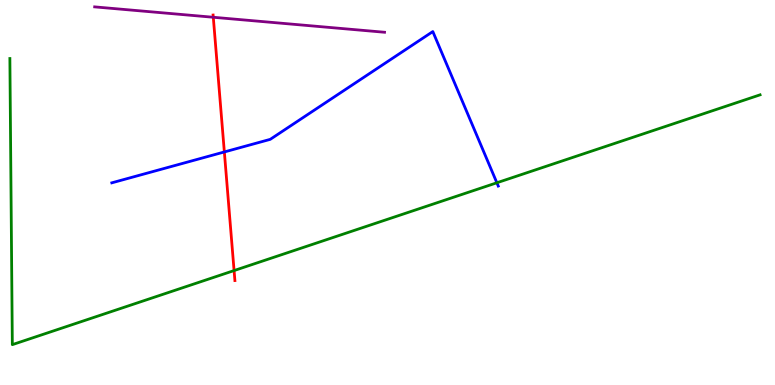[{'lines': ['blue', 'red'], 'intersections': [{'x': 2.89, 'y': 6.05}]}, {'lines': ['green', 'red'], 'intersections': [{'x': 3.02, 'y': 2.97}]}, {'lines': ['purple', 'red'], 'intersections': [{'x': 2.75, 'y': 9.55}]}, {'lines': ['blue', 'green'], 'intersections': [{'x': 6.41, 'y': 5.25}]}, {'lines': ['blue', 'purple'], 'intersections': []}, {'lines': ['green', 'purple'], 'intersections': []}]